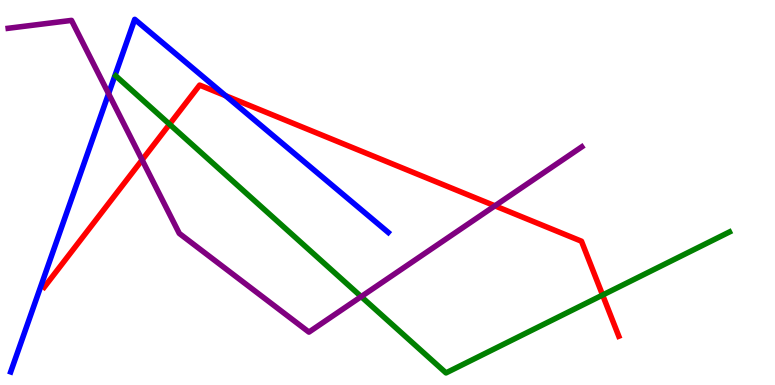[{'lines': ['blue', 'red'], 'intersections': [{'x': 2.91, 'y': 7.51}]}, {'lines': ['green', 'red'], 'intersections': [{'x': 2.19, 'y': 6.77}, {'x': 7.78, 'y': 2.34}]}, {'lines': ['purple', 'red'], 'intersections': [{'x': 1.83, 'y': 5.85}, {'x': 6.39, 'y': 4.65}]}, {'lines': ['blue', 'green'], 'intersections': []}, {'lines': ['blue', 'purple'], 'intersections': [{'x': 1.4, 'y': 7.57}]}, {'lines': ['green', 'purple'], 'intersections': [{'x': 4.66, 'y': 2.3}]}]